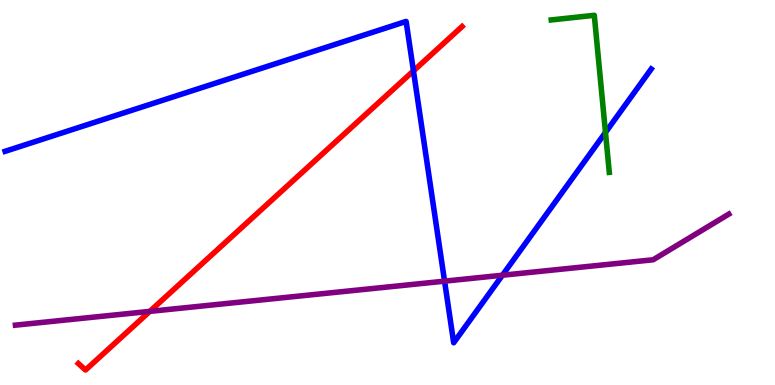[{'lines': ['blue', 'red'], 'intersections': [{'x': 5.33, 'y': 8.16}]}, {'lines': ['green', 'red'], 'intersections': []}, {'lines': ['purple', 'red'], 'intersections': [{'x': 1.93, 'y': 1.91}]}, {'lines': ['blue', 'green'], 'intersections': [{'x': 7.81, 'y': 6.56}]}, {'lines': ['blue', 'purple'], 'intersections': [{'x': 5.74, 'y': 2.7}, {'x': 6.48, 'y': 2.85}]}, {'lines': ['green', 'purple'], 'intersections': []}]